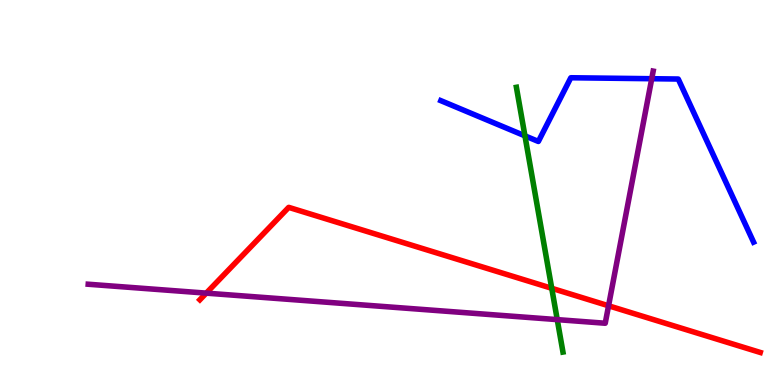[{'lines': ['blue', 'red'], 'intersections': []}, {'lines': ['green', 'red'], 'intersections': [{'x': 7.12, 'y': 2.51}]}, {'lines': ['purple', 'red'], 'intersections': [{'x': 2.66, 'y': 2.39}, {'x': 7.85, 'y': 2.06}]}, {'lines': ['blue', 'green'], 'intersections': [{'x': 6.77, 'y': 6.47}]}, {'lines': ['blue', 'purple'], 'intersections': [{'x': 8.41, 'y': 7.96}]}, {'lines': ['green', 'purple'], 'intersections': [{'x': 7.19, 'y': 1.7}]}]